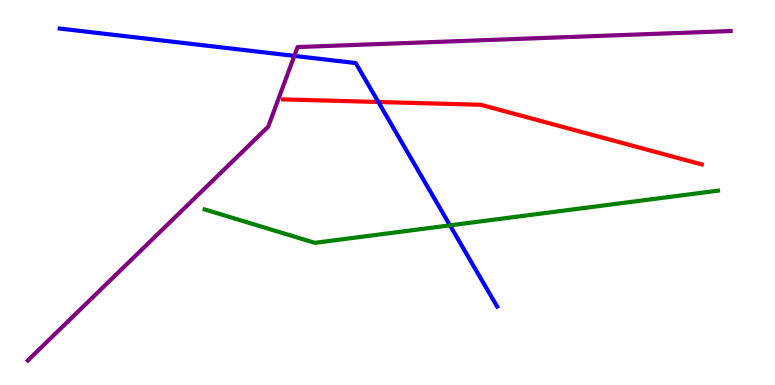[{'lines': ['blue', 'red'], 'intersections': [{'x': 4.88, 'y': 7.35}]}, {'lines': ['green', 'red'], 'intersections': []}, {'lines': ['purple', 'red'], 'intersections': []}, {'lines': ['blue', 'green'], 'intersections': [{'x': 5.81, 'y': 4.15}]}, {'lines': ['blue', 'purple'], 'intersections': [{'x': 3.8, 'y': 8.55}]}, {'lines': ['green', 'purple'], 'intersections': []}]